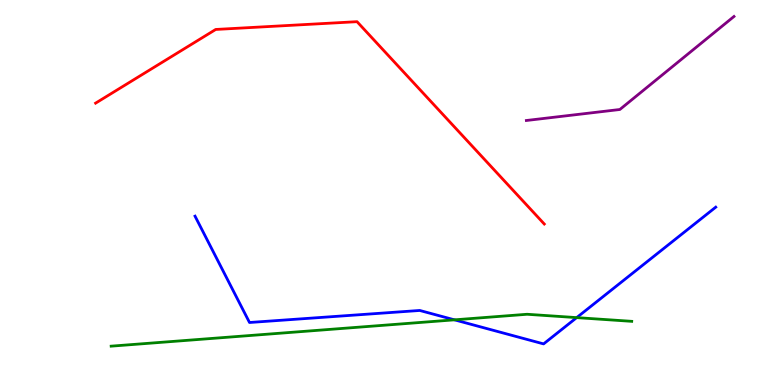[{'lines': ['blue', 'red'], 'intersections': []}, {'lines': ['green', 'red'], 'intersections': []}, {'lines': ['purple', 'red'], 'intersections': []}, {'lines': ['blue', 'green'], 'intersections': [{'x': 5.86, 'y': 1.69}, {'x': 7.44, 'y': 1.75}]}, {'lines': ['blue', 'purple'], 'intersections': []}, {'lines': ['green', 'purple'], 'intersections': []}]